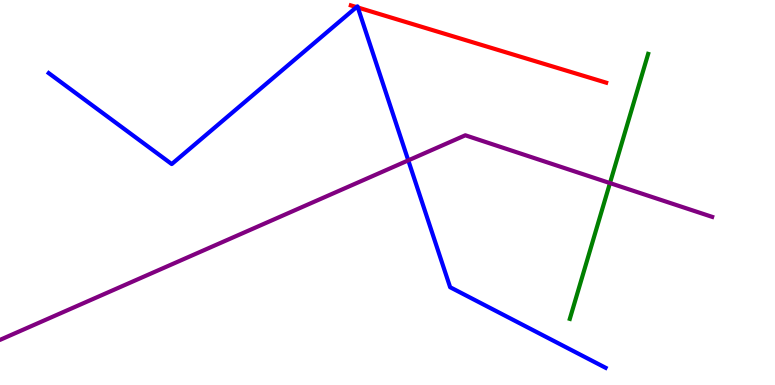[{'lines': ['blue', 'red'], 'intersections': [{'x': 4.6, 'y': 9.82}, {'x': 4.62, 'y': 9.81}]}, {'lines': ['green', 'red'], 'intersections': []}, {'lines': ['purple', 'red'], 'intersections': []}, {'lines': ['blue', 'green'], 'intersections': []}, {'lines': ['blue', 'purple'], 'intersections': [{'x': 5.27, 'y': 5.83}]}, {'lines': ['green', 'purple'], 'intersections': [{'x': 7.87, 'y': 5.24}]}]